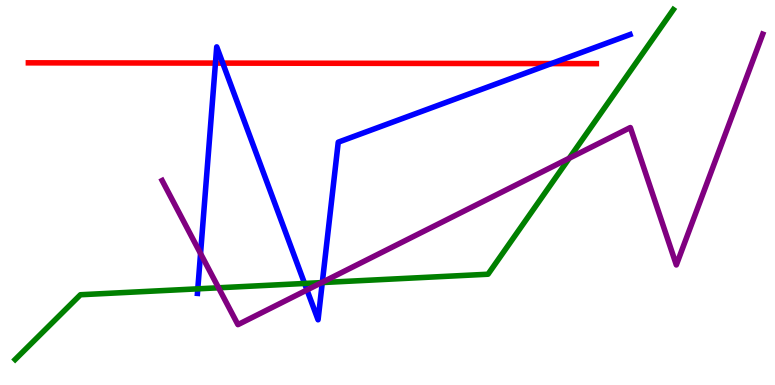[{'lines': ['blue', 'red'], 'intersections': [{'x': 2.78, 'y': 8.36}, {'x': 2.87, 'y': 8.36}, {'x': 7.11, 'y': 8.35}]}, {'lines': ['green', 'red'], 'intersections': []}, {'lines': ['purple', 'red'], 'intersections': []}, {'lines': ['blue', 'green'], 'intersections': [{'x': 2.55, 'y': 2.5}, {'x': 3.93, 'y': 2.64}, {'x': 4.16, 'y': 2.66}]}, {'lines': ['blue', 'purple'], 'intersections': [{'x': 2.59, 'y': 3.41}, {'x': 3.96, 'y': 2.47}, {'x': 4.16, 'y': 2.67}]}, {'lines': ['green', 'purple'], 'intersections': [{'x': 2.82, 'y': 2.52}, {'x': 4.15, 'y': 2.66}, {'x': 7.35, 'y': 5.89}]}]